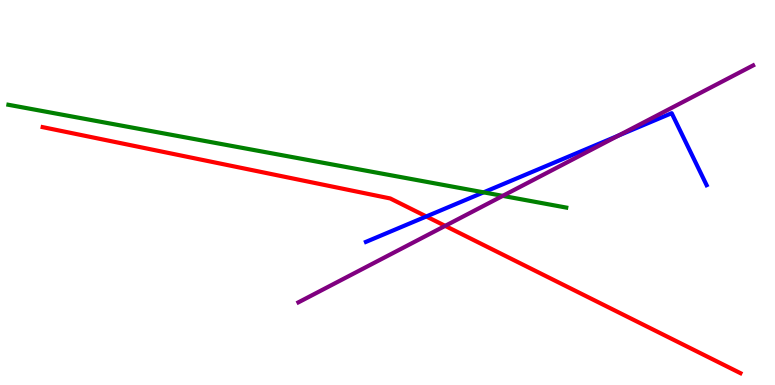[{'lines': ['blue', 'red'], 'intersections': [{'x': 5.5, 'y': 4.38}]}, {'lines': ['green', 'red'], 'intersections': []}, {'lines': ['purple', 'red'], 'intersections': [{'x': 5.74, 'y': 4.13}]}, {'lines': ['blue', 'green'], 'intersections': [{'x': 6.24, 'y': 5.0}]}, {'lines': ['blue', 'purple'], 'intersections': [{'x': 7.98, 'y': 6.48}]}, {'lines': ['green', 'purple'], 'intersections': [{'x': 6.49, 'y': 4.91}]}]